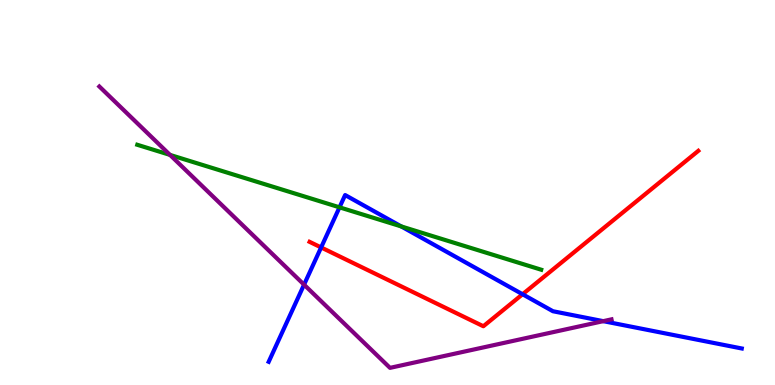[{'lines': ['blue', 'red'], 'intersections': [{'x': 4.14, 'y': 3.57}, {'x': 6.74, 'y': 2.36}]}, {'lines': ['green', 'red'], 'intersections': []}, {'lines': ['purple', 'red'], 'intersections': []}, {'lines': ['blue', 'green'], 'intersections': [{'x': 4.38, 'y': 4.61}, {'x': 5.18, 'y': 4.12}]}, {'lines': ['blue', 'purple'], 'intersections': [{'x': 3.92, 'y': 2.61}, {'x': 7.78, 'y': 1.66}]}, {'lines': ['green', 'purple'], 'intersections': [{'x': 2.19, 'y': 5.98}]}]